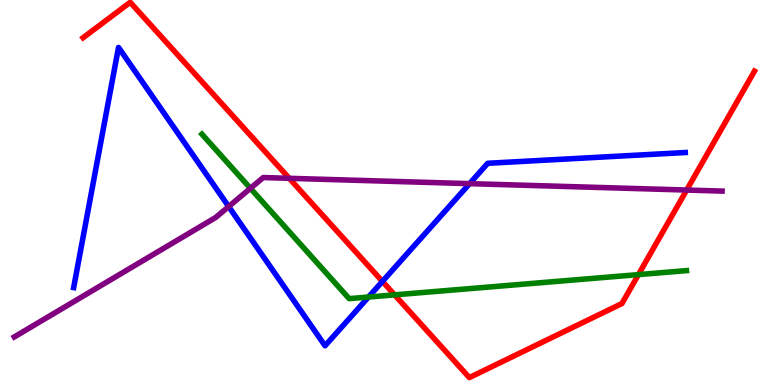[{'lines': ['blue', 'red'], 'intersections': [{'x': 4.93, 'y': 2.69}]}, {'lines': ['green', 'red'], 'intersections': [{'x': 5.09, 'y': 2.34}, {'x': 8.24, 'y': 2.87}]}, {'lines': ['purple', 'red'], 'intersections': [{'x': 3.73, 'y': 5.37}, {'x': 8.86, 'y': 5.06}]}, {'lines': ['blue', 'green'], 'intersections': [{'x': 4.75, 'y': 2.29}]}, {'lines': ['blue', 'purple'], 'intersections': [{'x': 2.95, 'y': 4.63}, {'x': 6.06, 'y': 5.23}]}, {'lines': ['green', 'purple'], 'intersections': [{'x': 3.23, 'y': 5.11}]}]